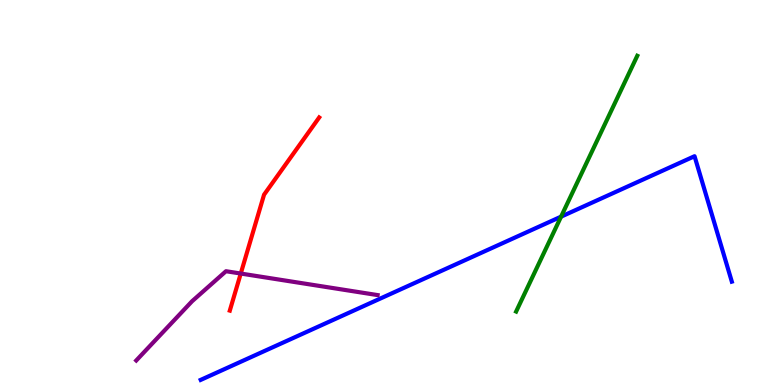[{'lines': ['blue', 'red'], 'intersections': []}, {'lines': ['green', 'red'], 'intersections': []}, {'lines': ['purple', 'red'], 'intersections': [{'x': 3.11, 'y': 2.89}]}, {'lines': ['blue', 'green'], 'intersections': [{'x': 7.24, 'y': 4.37}]}, {'lines': ['blue', 'purple'], 'intersections': []}, {'lines': ['green', 'purple'], 'intersections': []}]